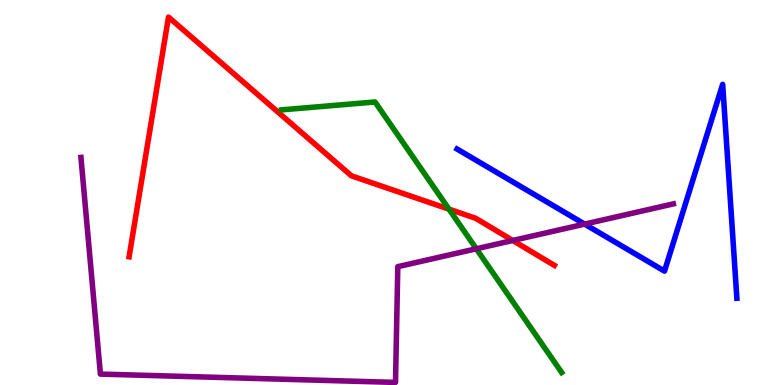[{'lines': ['blue', 'red'], 'intersections': []}, {'lines': ['green', 'red'], 'intersections': [{'x': 5.79, 'y': 4.57}]}, {'lines': ['purple', 'red'], 'intersections': [{'x': 6.62, 'y': 3.75}]}, {'lines': ['blue', 'green'], 'intersections': []}, {'lines': ['blue', 'purple'], 'intersections': [{'x': 7.54, 'y': 4.18}]}, {'lines': ['green', 'purple'], 'intersections': [{'x': 6.15, 'y': 3.54}]}]